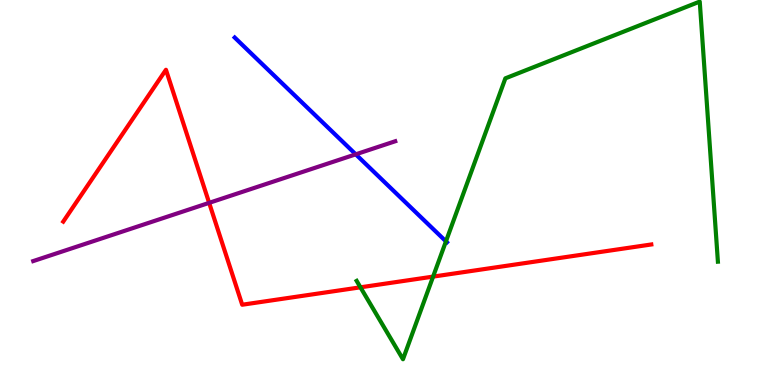[{'lines': ['blue', 'red'], 'intersections': []}, {'lines': ['green', 'red'], 'intersections': [{'x': 4.65, 'y': 2.54}, {'x': 5.59, 'y': 2.82}]}, {'lines': ['purple', 'red'], 'intersections': [{'x': 2.7, 'y': 4.73}]}, {'lines': ['blue', 'green'], 'intersections': [{'x': 5.75, 'y': 3.73}]}, {'lines': ['blue', 'purple'], 'intersections': [{'x': 4.59, 'y': 5.99}]}, {'lines': ['green', 'purple'], 'intersections': []}]